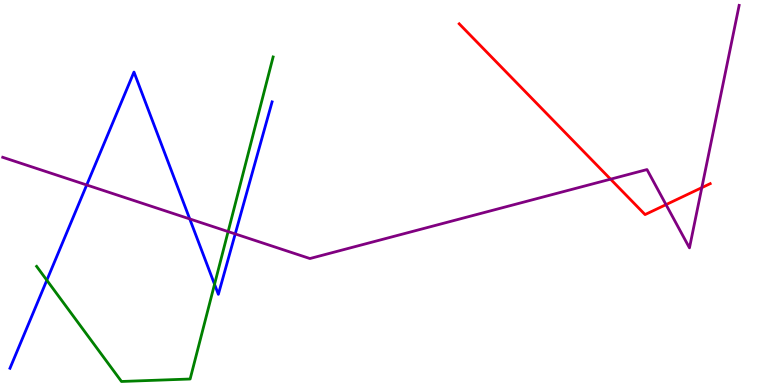[{'lines': ['blue', 'red'], 'intersections': []}, {'lines': ['green', 'red'], 'intersections': []}, {'lines': ['purple', 'red'], 'intersections': [{'x': 7.88, 'y': 5.35}, {'x': 8.59, 'y': 4.68}, {'x': 9.06, 'y': 5.13}]}, {'lines': ['blue', 'green'], 'intersections': [{'x': 0.604, 'y': 2.72}, {'x': 2.77, 'y': 2.62}]}, {'lines': ['blue', 'purple'], 'intersections': [{'x': 1.12, 'y': 5.2}, {'x': 2.45, 'y': 4.31}, {'x': 3.04, 'y': 3.92}]}, {'lines': ['green', 'purple'], 'intersections': [{'x': 2.94, 'y': 3.98}]}]